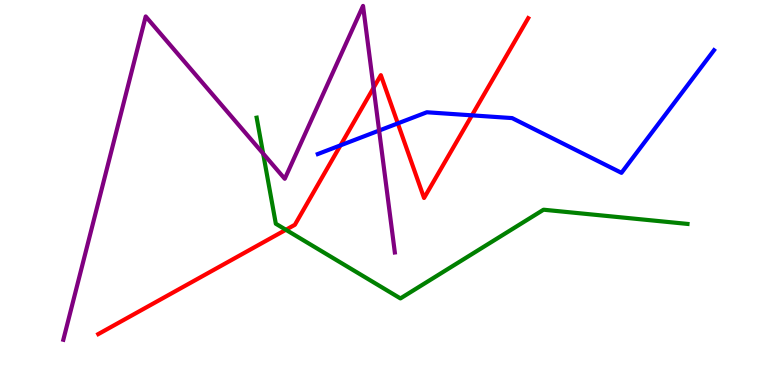[{'lines': ['blue', 'red'], 'intersections': [{'x': 4.39, 'y': 6.22}, {'x': 5.13, 'y': 6.79}, {'x': 6.09, 'y': 7.0}]}, {'lines': ['green', 'red'], 'intersections': [{'x': 3.69, 'y': 4.03}]}, {'lines': ['purple', 'red'], 'intersections': [{'x': 4.82, 'y': 7.72}]}, {'lines': ['blue', 'green'], 'intersections': []}, {'lines': ['blue', 'purple'], 'intersections': [{'x': 4.89, 'y': 6.61}]}, {'lines': ['green', 'purple'], 'intersections': [{'x': 3.4, 'y': 6.01}]}]